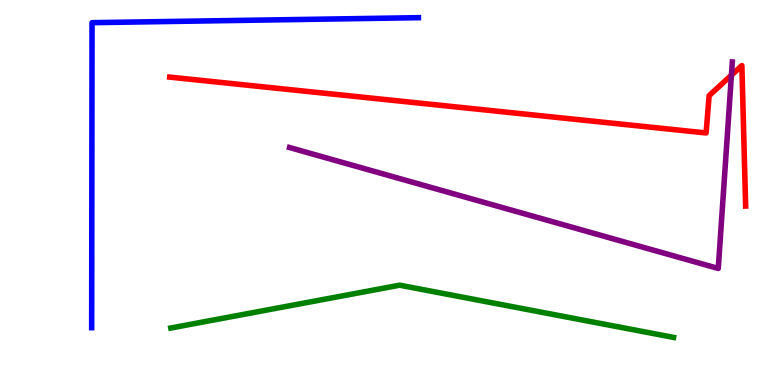[{'lines': ['blue', 'red'], 'intersections': []}, {'lines': ['green', 'red'], 'intersections': []}, {'lines': ['purple', 'red'], 'intersections': [{'x': 9.44, 'y': 8.05}]}, {'lines': ['blue', 'green'], 'intersections': []}, {'lines': ['blue', 'purple'], 'intersections': []}, {'lines': ['green', 'purple'], 'intersections': []}]